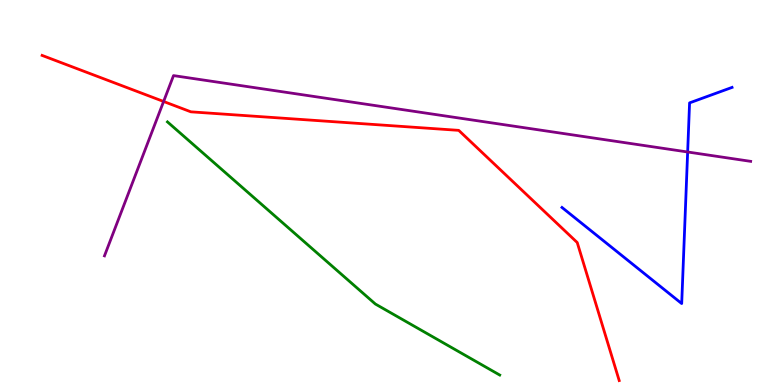[{'lines': ['blue', 'red'], 'intersections': []}, {'lines': ['green', 'red'], 'intersections': []}, {'lines': ['purple', 'red'], 'intersections': [{'x': 2.11, 'y': 7.36}]}, {'lines': ['blue', 'green'], 'intersections': []}, {'lines': ['blue', 'purple'], 'intersections': [{'x': 8.87, 'y': 6.05}]}, {'lines': ['green', 'purple'], 'intersections': []}]